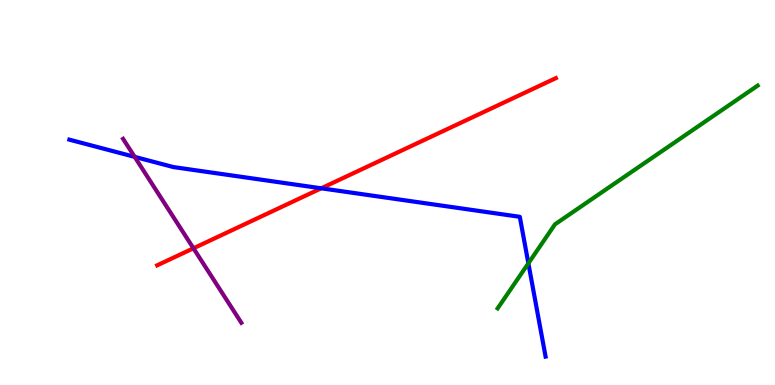[{'lines': ['blue', 'red'], 'intersections': [{'x': 4.14, 'y': 5.11}]}, {'lines': ['green', 'red'], 'intersections': []}, {'lines': ['purple', 'red'], 'intersections': [{'x': 2.5, 'y': 3.55}]}, {'lines': ['blue', 'green'], 'intersections': [{'x': 6.82, 'y': 3.16}]}, {'lines': ['blue', 'purple'], 'intersections': [{'x': 1.74, 'y': 5.93}]}, {'lines': ['green', 'purple'], 'intersections': []}]